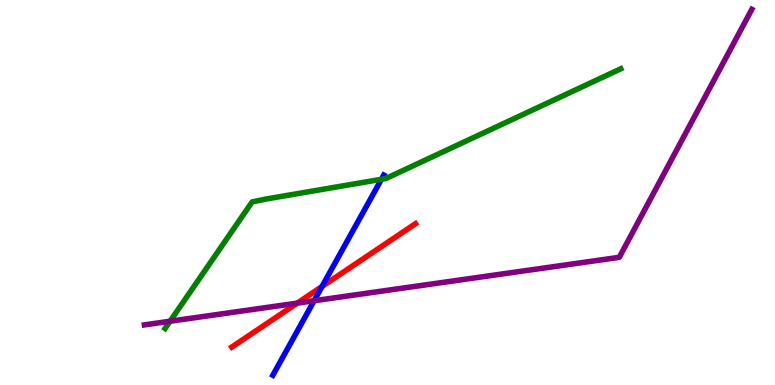[{'lines': ['blue', 'red'], 'intersections': [{'x': 4.16, 'y': 2.56}]}, {'lines': ['green', 'red'], 'intersections': []}, {'lines': ['purple', 'red'], 'intersections': [{'x': 3.84, 'y': 2.13}]}, {'lines': ['blue', 'green'], 'intersections': [{'x': 4.92, 'y': 5.34}]}, {'lines': ['blue', 'purple'], 'intersections': [{'x': 4.05, 'y': 2.19}]}, {'lines': ['green', 'purple'], 'intersections': [{'x': 2.19, 'y': 1.66}]}]